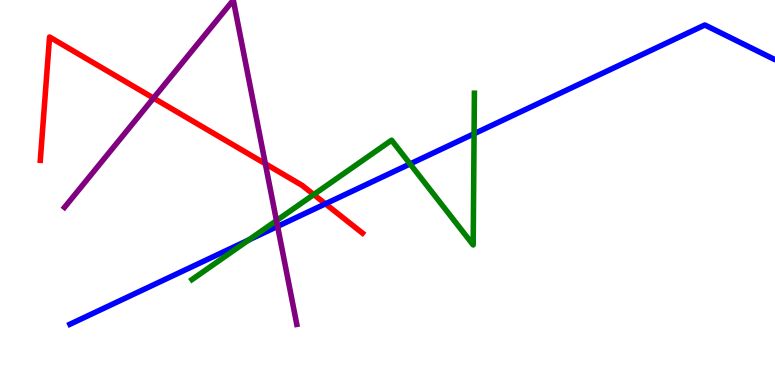[{'lines': ['blue', 'red'], 'intersections': [{'x': 4.2, 'y': 4.71}]}, {'lines': ['green', 'red'], 'intersections': [{'x': 4.05, 'y': 4.95}]}, {'lines': ['purple', 'red'], 'intersections': [{'x': 1.98, 'y': 7.45}, {'x': 3.42, 'y': 5.75}]}, {'lines': ['blue', 'green'], 'intersections': [{'x': 3.21, 'y': 3.77}, {'x': 5.29, 'y': 5.74}, {'x': 6.12, 'y': 6.53}]}, {'lines': ['blue', 'purple'], 'intersections': [{'x': 3.58, 'y': 4.12}]}, {'lines': ['green', 'purple'], 'intersections': [{'x': 3.57, 'y': 4.27}]}]